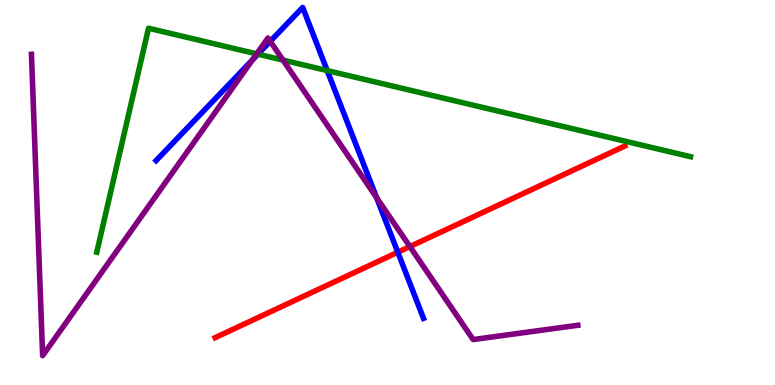[{'lines': ['blue', 'red'], 'intersections': [{'x': 5.13, 'y': 3.45}]}, {'lines': ['green', 'red'], 'intersections': []}, {'lines': ['purple', 'red'], 'intersections': [{'x': 5.29, 'y': 3.6}]}, {'lines': ['blue', 'green'], 'intersections': [{'x': 3.33, 'y': 8.59}, {'x': 4.22, 'y': 8.17}]}, {'lines': ['blue', 'purple'], 'intersections': [{'x': 3.25, 'y': 8.44}, {'x': 3.49, 'y': 8.93}, {'x': 4.86, 'y': 4.87}]}, {'lines': ['green', 'purple'], 'intersections': [{'x': 3.31, 'y': 8.6}, {'x': 3.65, 'y': 8.44}]}]